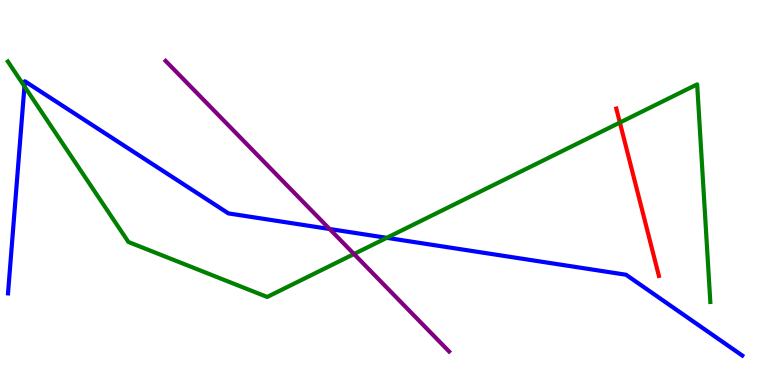[{'lines': ['blue', 'red'], 'intersections': []}, {'lines': ['green', 'red'], 'intersections': [{'x': 8.0, 'y': 6.82}]}, {'lines': ['purple', 'red'], 'intersections': []}, {'lines': ['blue', 'green'], 'intersections': [{'x': 0.316, 'y': 7.76}, {'x': 4.99, 'y': 3.82}]}, {'lines': ['blue', 'purple'], 'intersections': [{'x': 4.25, 'y': 4.05}]}, {'lines': ['green', 'purple'], 'intersections': [{'x': 4.57, 'y': 3.4}]}]